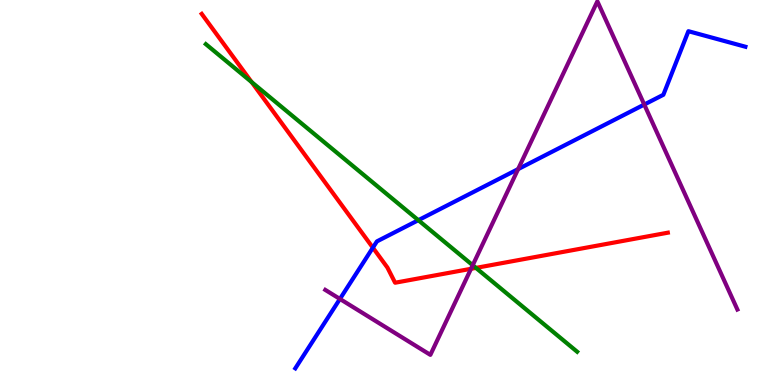[{'lines': ['blue', 'red'], 'intersections': [{'x': 4.81, 'y': 3.57}]}, {'lines': ['green', 'red'], 'intersections': [{'x': 3.25, 'y': 7.87}, {'x': 6.14, 'y': 3.04}]}, {'lines': ['purple', 'red'], 'intersections': [{'x': 6.08, 'y': 3.02}]}, {'lines': ['blue', 'green'], 'intersections': [{'x': 5.4, 'y': 4.28}]}, {'lines': ['blue', 'purple'], 'intersections': [{'x': 4.39, 'y': 2.24}, {'x': 6.69, 'y': 5.61}, {'x': 8.31, 'y': 7.28}]}, {'lines': ['green', 'purple'], 'intersections': [{'x': 6.1, 'y': 3.11}]}]